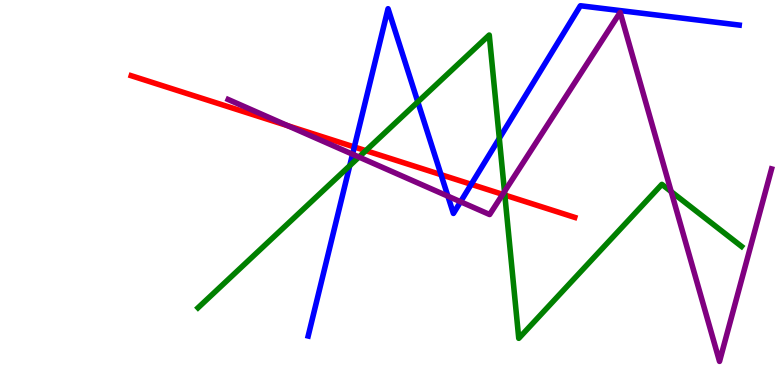[{'lines': ['blue', 'red'], 'intersections': [{'x': 4.57, 'y': 6.18}, {'x': 5.69, 'y': 5.46}, {'x': 6.08, 'y': 5.21}]}, {'lines': ['green', 'red'], 'intersections': [{'x': 4.72, 'y': 6.09}, {'x': 6.51, 'y': 4.93}]}, {'lines': ['purple', 'red'], 'intersections': [{'x': 3.71, 'y': 6.73}, {'x': 6.49, 'y': 4.95}]}, {'lines': ['blue', 'green'], 'intersections': [{'x': 4.51, 'y': 5.7}, {'x': 5.39, 'y': 7.35}, {'x': 6.44, 'y': 6.41}]}, {'lines': ['blue', 'purple'], 'intersections': [{'x': 4.55, 'y': 5.99}, {'x': 5.78, 'y': 4.9}, {'x': 5.94, 'y': 4.76}]}, {'lines': ['green', 'purple'], 'intersections': [{'x': 4.63, 'y': 5.92}, {'x': 6.51, 'y': 5.02}, {'x': 8.66, 'y': 5.02}]}]